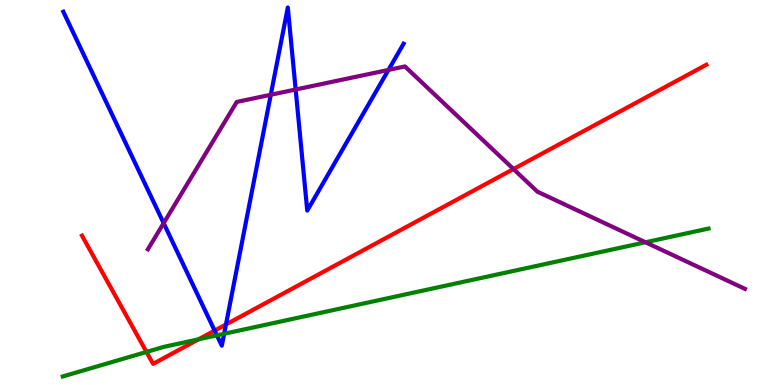[{'lines': ['blue', 'red'], 'intersections': [{'x': 2.77, 'y': 1.41}, {'x': 2.92, 'y': 1.57}]}, {'lines': ['green', 'red'], 'intersections': [{'x': 1.89, 'y': 0.859}, {'x': 2.56, 'y': 1.19}]}, {'lines': ['purple', 'red'], 'intersections': [{'x': 6.63, 'y': 5.61}]}, {'lines': ['blue', 'green'], 'intersections': [{'x': 2.8, 'y': 1.29}, {'x': 2.89, 'y': 1.33}]}, {'lines': ['blue', 'purple'], 'intersections': [{'x': 2.11, 'y': 4.2}, {'x': 3.49, 'y': 7.54}, {'x': 3.81, 'y': 7.67}, {'x': 5.01, 'y': 8.18}]}, {'lines': ['green', 'purple'], 'intersections': [{'x': 8.33, 'y': 3.71}]}]